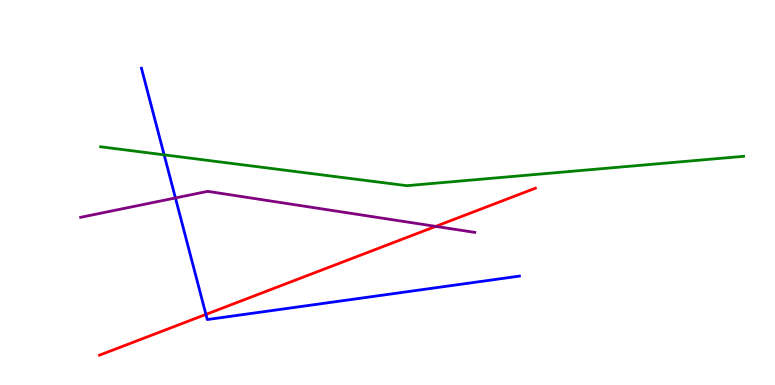[{'lines': ['blue', 'red'], 'intersections': [{'x': 2.66, 'y': 1.83}]}, {'lines': ['green', 'red'], 'intersections': []}, {'lines': ['purple', 'red'], 'intersections': [{'x': 5.62, 'y': 4.12}]}, {'lines': ['blue', 'green'], 'intersections': [{'x': 2.12, 'y': 5.98}]}, {'lines': ['blue', 'purple'], 'intersections': [{'x': 2.26, 'y': 4.86}]}, {'lines': ['green', 'purple'], 'intersections': []}]